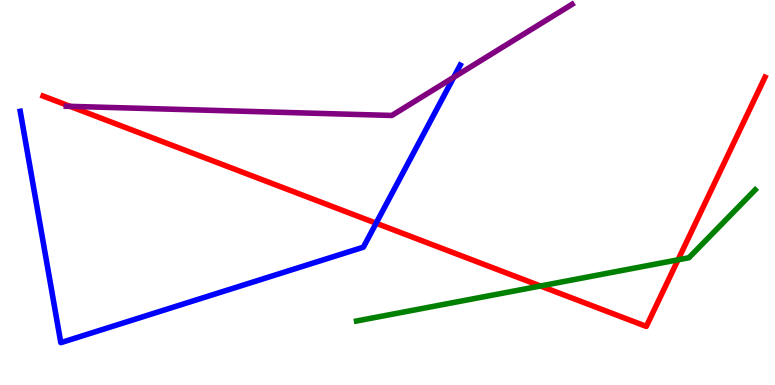[{'lines': ['blue', 'red'], 'intersections': [{'x': 4.85, 'y': 4.2}]}, {'lines': ['green', 'red'], 'intersections': [{'x': 6.97, 'y': 2.57}, {'x': 8.75, 'y': 3.25}]}, {'lines': ['purple', 'red'], 'intersections': [{'x': 0.904, 'y': 7.24}]}, {'lines': ['blue', 'green'], 'intersections': []}, {'lines': ['blue', 'purple'], 'intersections': [{'x': 5.85, 'y': 7.99}]}, {'lines': ['green', 'purple'], 'intersections': []}]